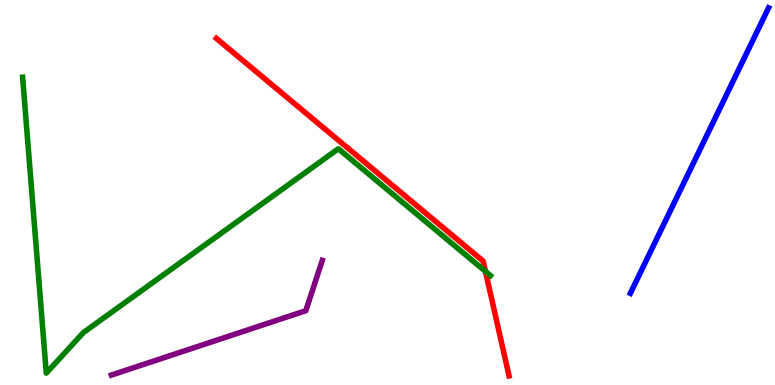[{'lines': ['blue', 'red'], 'intersections': []}, {'lines': ['green', 'red'], 'intersections': [{'x': 6.26, 'y': 2.95}]}, {'lines': ['purple', 'red'], 'intersections': []}, {'lines': ['blue', 'green'], 'intersections': []}, {'lines': ['blue', 'purple'], 'intersections': []}, {'lines': ['green', 'purple'], 'intersections': []}]